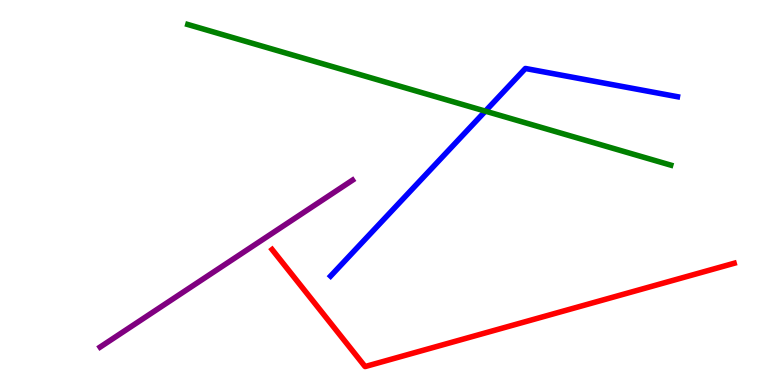[{'lines': ['blue', 'red'], 'intersections': []}, {'lines': ['green', 'red'], 'intersections': []}, {'lines': ['purple', 'red'], 'intersections': []}, {'lines': ['blue', 'green'], 'intersections': [{'x': 6.26, 'y': 7.11}]}, {'lines': ['blue', 'purple'], 'intersections': []}, {'lines': ['green', 'purple'], 'intersections': []}]